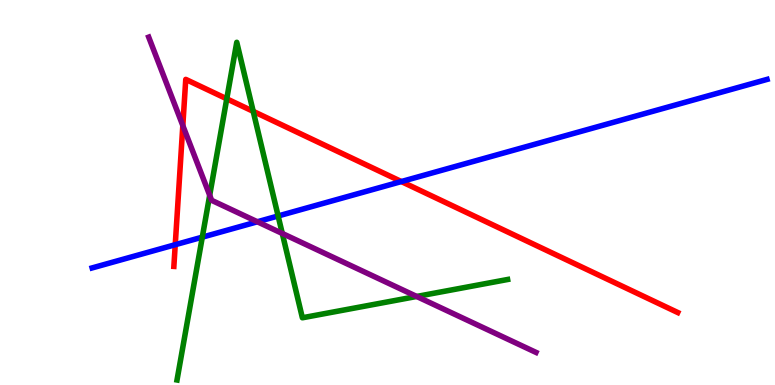[{'lines': ['blue', 'red'], 'intersections': [{'x': 2.26, 'y': 3.64}, {'x': 5.18, 'y': 5.28}]}, {'lines': ['green', 'red'], 'intersections': [{'x': 2.93, 'y': 7.43}, {'x': 3.27, 'y': 7.11}]}, {'lines': ['purple', 'red'], 'intersections': [{'x': 2.36, 'y': 6.74}]}, {'lines': ['blue', 'green'], 'intersections': [{'x': 2.61, 'y': 3.84}, {'x': 3.59, 'y': 4.39}]}, {'lines': ['blue', 'purple'], 'intersections': [{'x': 3.32, 'y': 4.24}]}, {'lines': ['green', 'purple'], 'intersections': [{'x': 2.71, 'y': 4.93}, {'x': 3.64, 'y': 3.94}, {'x': 5.38, 'y': 2.3}]}]